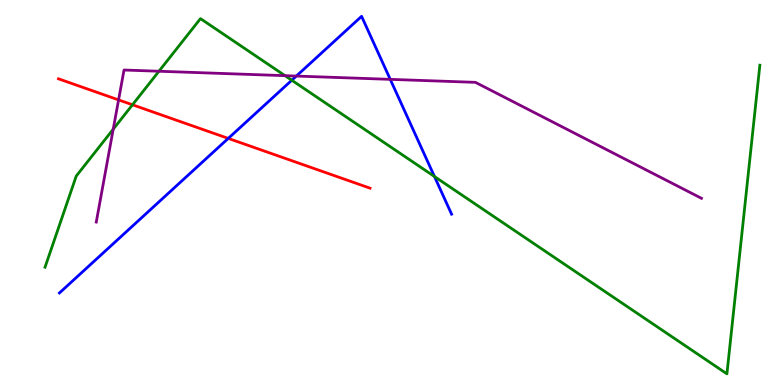[{'lines': ['blue', 'red'], 'intersections': [{'x': 2.95, 'y': 6.41}]}, {'lines': ['green', 'red'], 'intersections': [{'x': 1.71, 'y': 7.28}]}, {'lines': ['purple', 'red'], 'intersections': [{'x': 1.53, 'y': 7.41}]}, {'lines': ['blue', 'green'], 'intersections': [{'x': 3.76, 'y': 7.92}, {'x': 5.61, 'y': 5.42}]}, {'lines': ['blue', 'purple'], 'intersections': [{'x': 3.82, 'y': 8.02}, {'x': 5.04, 'y': 7.94}]}, {'lines': ['green', 'purple'], 'intersections': [{'x': 1.46, 'y': 6.64}, {'x': 2.05, 'y': 8.15}, {'x': 3.68, 'y': 8.03}]}]